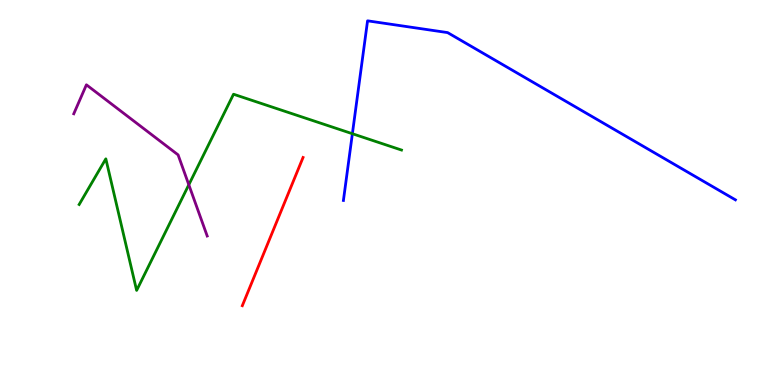[{'lines': ['blue', 'red'], 'intersections': []}, {'lines': ['green', 'red'], 'intersections': []}, {'lines': ['purple', 'red'], 'intersections': []}, {'lines': ['blue', 'green'], 'intersections': [{'x': 4.55, 'y': 6.53}]}, {'lines': ['blue', 'purple'], 'intersections': []}, {'lines': ['green', 'purple'], 'intersections': [{'x': 2.44, 'y': 5.2}]}]